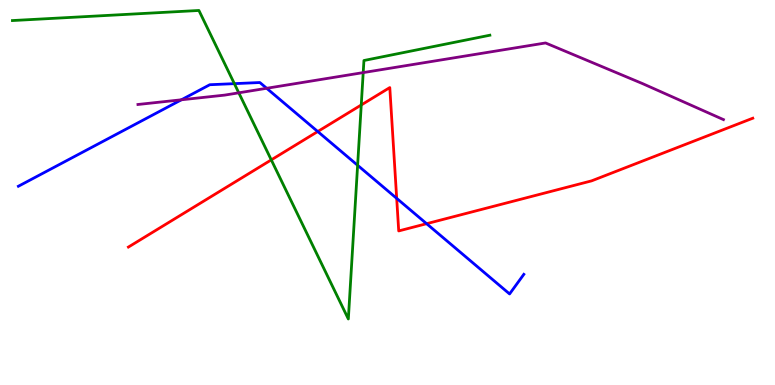[{'lines': ['blue', 'red'], 'intersections': [{'x': 4.1, 'y': 6.58}, {'x': 5.12, 'y': 4.85}, {'x': 5.5, 'y': 4.19}]}, {'lines': ['green', 'red'], 'intersections': [{'x': 3.5, 'y': 5.85}, {'x': 4.66, 'y': 7.27}]}, {'lines': ['purple', 'red'], 'intersections': []}, {'lines': ['blue', 'green'], 'intersections': [{'x': 3.02, 'y': 7.83}, {'x': 4.61, 'y': 5.71}]}, {'lines': ['blue', 'purple'], 'intersections': [{'x': 2.34, 'y': 7.41}, {'x': 3.44, 'y': 7.71}]}, {'lines': ['green', 'purple'], 'intersections': [{'x': 3.08, 'y': 7.59}, {'x': 4.69, 'y': 8.11}]}]